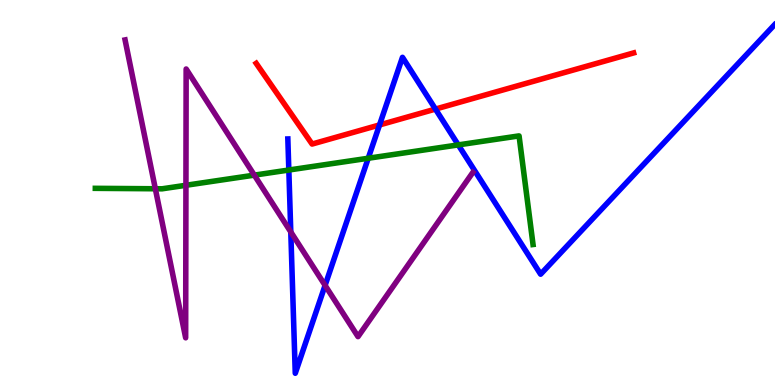[{'lines': ['blue', 'red'], 'intersections': [{'x': 4.9, 'y': 6.75}, {'x': 5.62, 'y': 7.17}]}, {'lines': ['green', 'red'], 'intersections': []}, {'lines': ['purple', 'red'], 'intersections': []}, {'lines': ['blue', 'green'], 'intersections': [{'x': 3.73, 'y': 5.58}, {'x': 4.75, 'y': 5.89}, {'x': 5.91, 'y': 6.24}]}, {'lines': ['blue', 'purple'], 'intersections': [{'x': 3.75, 'y': 3.98}, {'x': 4.19, 'y': 2.59}]}, {'lines': ['green', 'purple'], 'intersections': [{'x': 2.0, 'y': 5.1}, {'x': 2.4, 'y': 5.19}, {'x': 3.28, 'y': 5.45}]}]